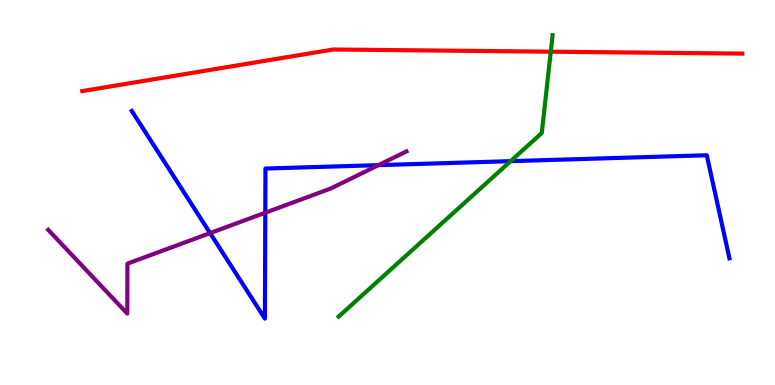[{'lines': ['blue', 'red'], 'intersections': []}, {'lines': ['green', 'red'], 'intersections': [{'x': 7.11, 'y': 8.66}]}, {'lines': ['purple', 'red'], 'intersections': []}, {'lines': ['blue', 'green'], 'intersections': [{'x': 6.59, 'y': 5.81}]}, {'lines': ['blue', 'purple'], 'intersections': [{'x': 2.71, 'y': 3.95}, {'x': 3.42, 'y': 4.48}, {'x': 4.88, 'y': 5.71}]}, {'lines': ['green', 'purple'], 'intersections': []}]